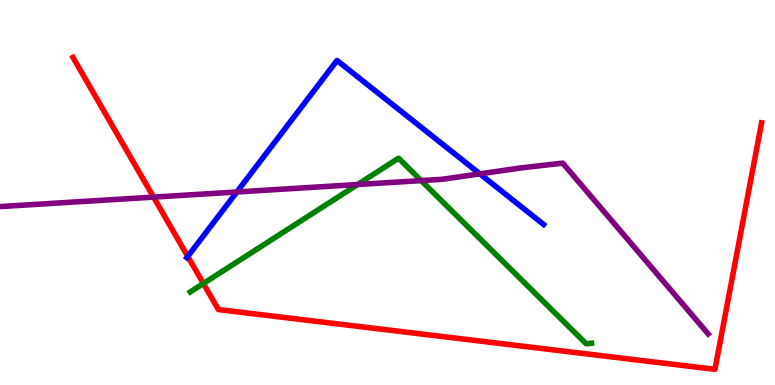[{'lines': ['blue', 'red'], 'intersections': [{'x': 2.42, 'y': 3.34}]}, {'lines': ['green', 'red'], 'intersections': [{'x': 2.62, 'y': 2.64}]}, {'lines': ['purple', 'red'], 'intersections': [{'x': 1.98, 'y': 4.88}]}, {'lines': ['blue', 'green'], 'intersections': []}, {'lines': ['blue', 'purple'], 'intersections': [{'x': 3.06, 'y': 5.01}, {'x': 6.19, 'y': 5.48}]}, {'lines': ['green', 'purple'], 'intersections': [{'x': 4.61, 'y': 5.21}, {'x': 5.43, 'y': 5.31}]}]